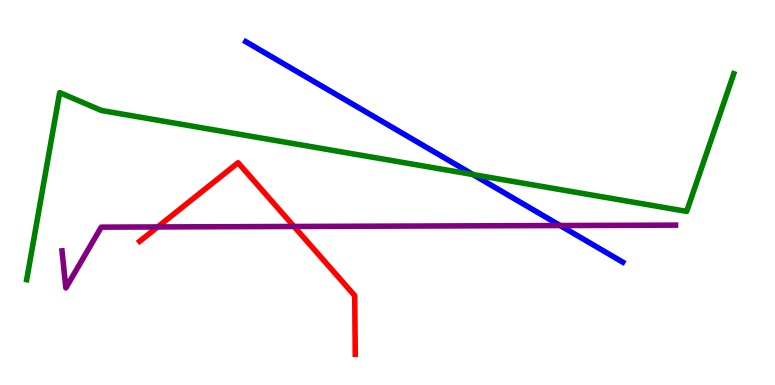[{'lines': ['blue', 'red'], 'intersections': []}, {'lines': ['green', 'red'], 'intersections': []}, {'lines': ['purple', 'red'], 'intersections': [{'x': 2.03, 'y': 4.11}, {'x': 3.79, 'y': 4.12}]}, {'lines': ['blue', 'green'], 'intersections': [{'x': 6.1, 'y': 5.47}]}, {'lines': ['blue', 'purple'], 'intersections': [{'x': 7.23, 'y': 4.14}]}, {'lines': ['green', 'purple'], 'intersections': []}]